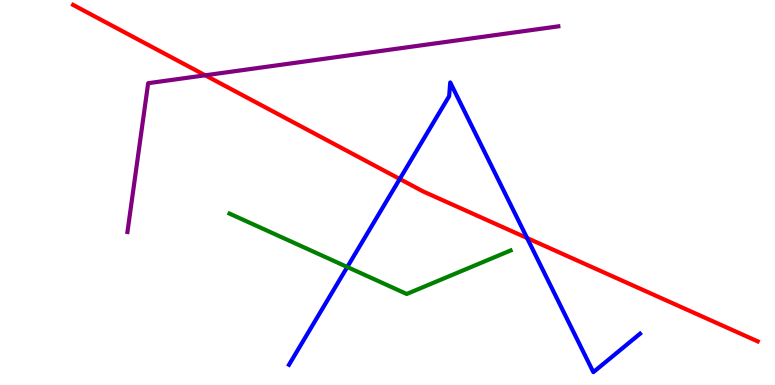[{'lines': ['blue', 'red'], 'intersections': [{'x': 5.16, 'y': 5.35}, {'x': 6.8, 'y': 3.82}]}, {'lines': ['green', 'red'], 'intersections': []}, {'lines': ['purple', 'red'], 'intersections': [{'x': 2.65, 'y': 8.04}]}, {'lines': ['blue', 'green'], 'intersections': [{'x': 4.48, 'y': 3.06}]}, {'lines': ['blue', 'purple'], 'intersections': []}, {'lines': ['green', 'purple'], 'intersections': []}]